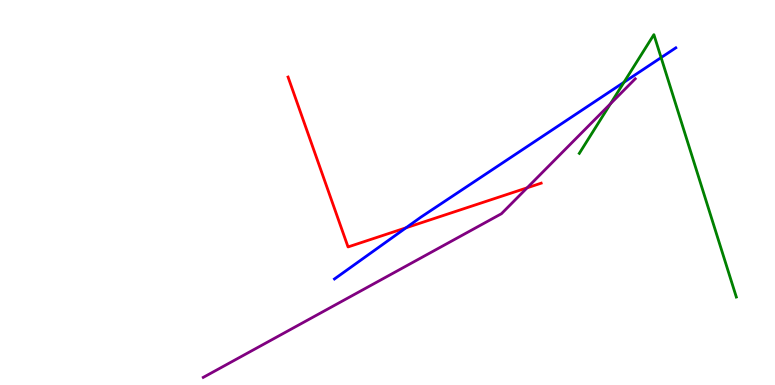[{'lines': ['blue', 'red'], 'intersections': [{'x': 5.24, 'y': 4.08}]}, {'lines': ['green', 'red'], 'intersections': []}, {'lines': ['purple', 'red'], 'intersections': [{'x': 6.8, 'y': 5.12}]}, {'lines': ['blue', 'green'], 'intersections': [{'x': 8.05, 'y': 7.86}, {'x': 8.53, 'y': 8.5}]}, {'lines': ['blue', 'purple'], 'intersections': []}, {'lines': ['green', 'purple'], 'intersections': [{'x': 7.88, 'y': 7.3}]}]